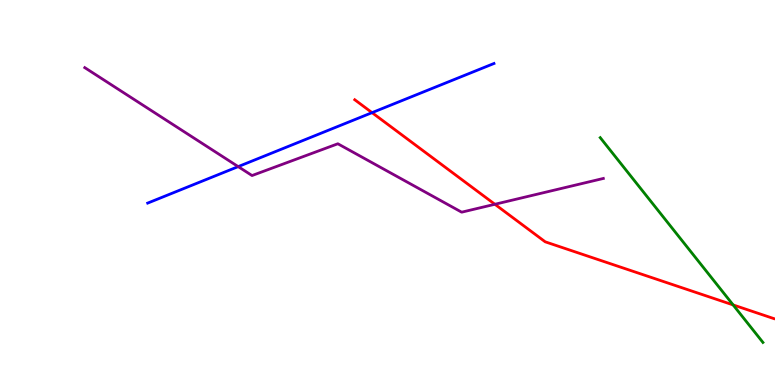[{'lines': ['blue', 'red'], 'intersections': [{'x': 4.8, 'y': 7.07}]}, {'lines': ['green', 'red'], 'intersections': [{'x': 9.46, 'y': 2.08}]}, {'lines': ['purple', 'red'], 'intersections': [{'x': 6.39, 'y': 4.69}]}, {'lines': ['blue', 'green'], 'intersections': []}, {'lines': ['blue', 'purple'], 'intersections': [{'x': 3.07, 'y': 5.67}]}, {'lines': ['green', 'purple'], 'intersections': []}]